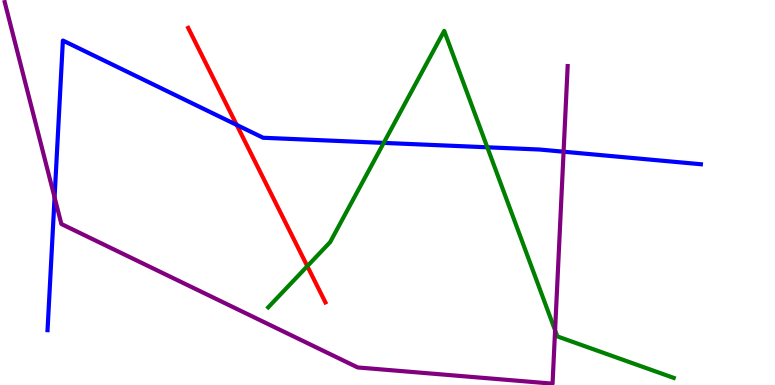[{'lines': ['blue', 'red'], 'intersections': [{'x': 3.05, 'y': 6.76}]}, {'lines': ['green', 'red'], 'intersections': [{'x': 3.97, 'y': 3.09}]}, {'lines': ['purple', 'red'], 'intersections': []}, {'lines': ['blue', 'green'], 'intersections': [{'x': 4.95, 'y': 6.29}, {'x': 6.29, 'y': 6.17}]}, {'lines': ['blue', 'purple'], 'intersections': [{'x': 0.704, 'y': 4.87}, {'x': 7.27, 'y': 6.06}]}, {'lines': ['green', 'purple'], 'intersections': [{'x': 7.16, 'y': 1.42}]}]